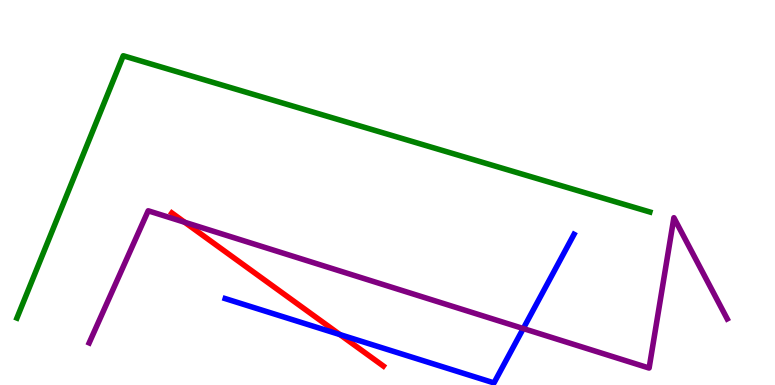[{'lines': ['blue', 'red'], 'intersections': [{'x': 4.39, 'y': 1.31}]}, {'lines': ['green', 'red'], 'intersections': []}, {'lines': ['purple', 'red'], 'intersections': [{'x': 2.38, 'y': 4.23}]}, {'lines': ['blue', 'green'], 'intersections': []}, {'lines': ['blue', 'purple'], 'intersections': [{'x': 6.75, 'y': 1.47}]}, {'lines': ['green', 'purple'], 'intersections': []}]